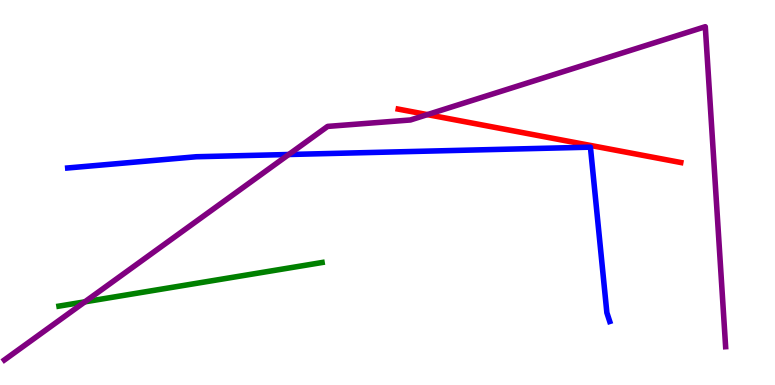[{'lines': ['blue', 'red'], 'intersections': []}, {'lines': ['green', 'red'], 'intersections': []}, {'lines': ['purple', 'red'], 'intersections': [{'x': 5.51, 'y': 7.02}]}, {'lines': ['blue', 'green'], 'intersections': []}, {'lines': ['blue', 'purple'], 'intersections': [{'x': 3.73, 'y': 5.99}]}, {'lines': ['green', 'purple'], 'intersections': [{'x': 1.09, 'y': 2.16}]}]